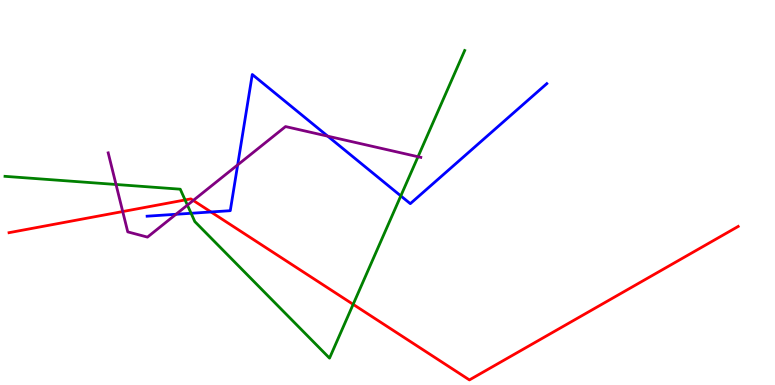[{'lines': ['blue', 'red'], 'intersections': [{'x': 2.72, 'y': 4.49}]}, {'lines': ['green', 'red'], 'intersections': [{'x': 2.39, 'y': 4.81}, {'x': 4.56, 'y': 2.09}]}, {'lines': ['purple', 'red'], 'intersections': [{'x': 1.58, 'y': 4.51}, {'x': 2.49, 'y': 4.79}]}, {'lines': ['blue', 'green'], 'intersections': [{'x': 2.47, 'y': 4.46}, {'x': 5.17, 'y': 4.91}]}, {'lines': ['blue', 'purple'], 'intersections': [{'x': 2.27, 'y': 4.43}, {'x': 3.07, 'y': 5.72}, {'x': 4.23, 'y': 6.46}]}, {'lines': ['green', 'purple'], 'intersections': [{'x': 1.5, 'y': 5.21}, {'x': 2.42, 'y': 4.67}, {'x': 5.39, 'y': 5.93}]}]